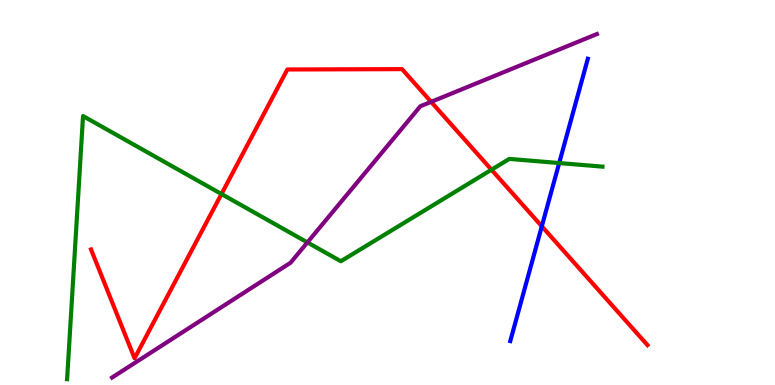[{'lines': ['blue', 'red'], 'intersections': [{'x': 6.99, 'y': 4.12}]}, {'lines': ['green', 'red'], 'intersections': [{'x': 2.86, 'y': 4.96}, {'x': 6.34, 'y': 5.59}]}, {'lines': ['purple', 'red'], 'intersections': [{'x': 5.56, 'y': 7.35}]}, {'lines': ['blue', 'green'], 'intersections': [{'x': 7.22, 'y': 5.77}]}, {'lines': ['blue', 'purple'], 'intersections': []}, {'lines': ['green', 'purple'], 'intersections': [{'x': 3.97, 'y': 3.7}]}]